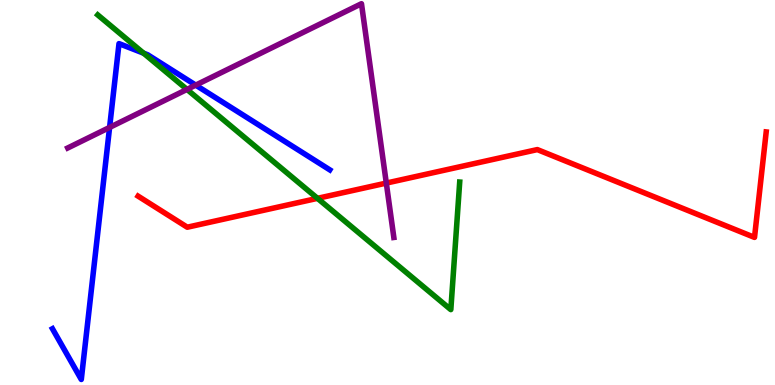[{'lines': ['blue', 'red'], 'intersections': []}, {'lines': ['green', 'red'], 'intersections': [{'x': 4.1, 'y': 4.85}]}, {'lines': ['purple', 'red'], 'intersections': [{'x': 4.98, 'y': 5.24}]}, {'lines': ['blue', 'green'], 'intersections': [{'x': 1.85, 'y': 8.62}]}, {'lines': ['blue', 'purple'], 'intersections': [{'x': 1.41, 'y': 6.69}, {'x': 2.53, 'y': 7.79}]}, {'lines': ['green', 'purple'], 'intersections': [{'x': 2.41, 'y': 7.68}]}]